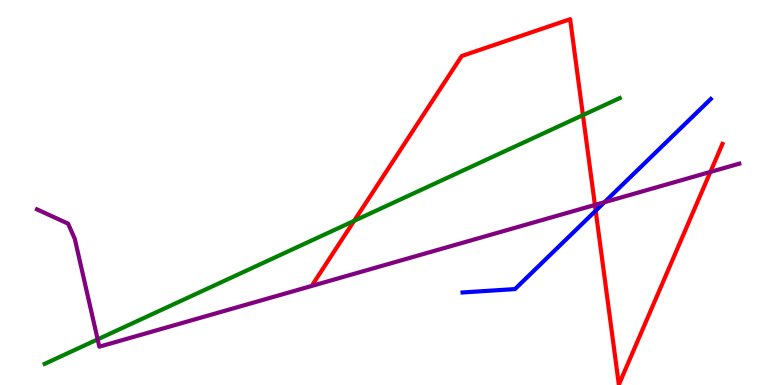[{'lines': ['blue', 'red'], 'intersections': [{'x': 7.69, 'y': 4.53}]}, {'lines': ['green', 'red'], 'intersections': [{'x': 4.57, 'y': 4.26}, {'x': 7.52, 'y': 7.01}]}, {'lines': ['purple', 'red'], 'intersections': [{'x': 7.68, 'y': 4.68}, {'x': 9.17, 'y': 5.53}]}, {'lines': ['blue', 'green'], 'intersections': []}, {'lines': ['blue', 'purple'], 'intersections': [{'x': 7.8, 'y': 4.75}]}, {'lines': ['green', 'purple'], 'intersections': [{'x': 1.26, 'y': 1.19}]}]